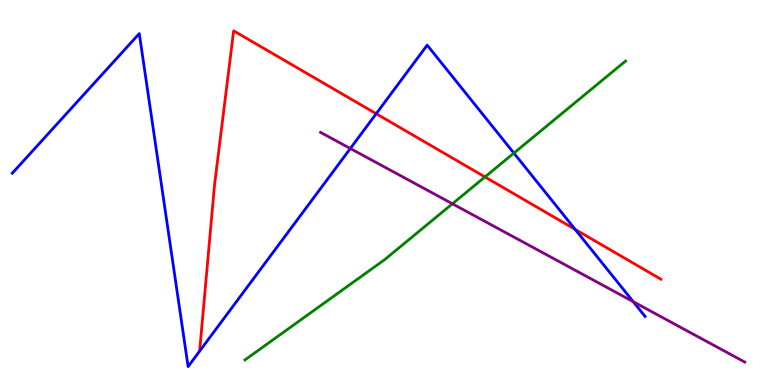[{'lines': ['blue', 'red'], 'intersections': [{'x': 4.85, 'y': 7.05}, {'x': 7.42, 'y': 4.04}]}, {'lines': ['green', 'red'], 'intersections': [{'x': 6.26, 'y': 5.4}]}, {'lines': ['purple', 'red'], 'intersections': []}, {'lines': ['blue', 'green'], 'intersections': [{'x': 6.63, 'y': 6.02}]}, {'lines': ['blue', 'purple'], 'intersections': [{'x': 4.52, 'y': 6.14}, {'x': 8.17, 'y': 2.16}]}, {'lines': ['green', 'purple'], 'intersections': [{'x': 5.84, 'y': 4.71}]}]